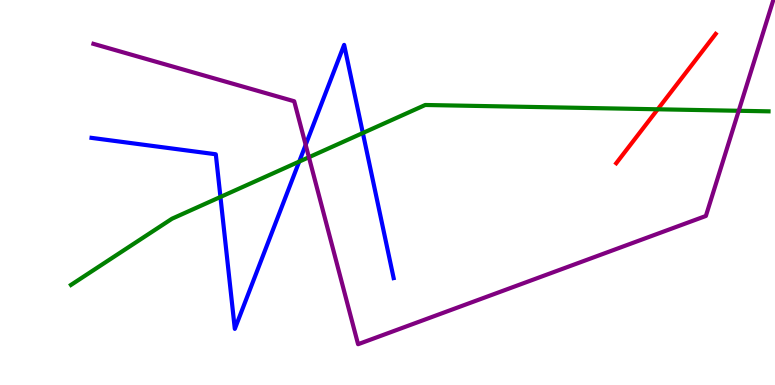[{'lines': ['blue', 'red'], 'intersections': []}, {'lines': ['green', 'red'], 'intersections': [{'x': 8.49, 'y': 7.16}]}, {'lines': ['purple', 'red'], 'intersections': []}, {'lines': ['blue', 'green'], 'intersections': [{'x': 2.84, 'y': 4.88}, {'x': 3.86, 'y': 5.8}, {'x': 4.68, 'y': 6.55}]}, {'lines': ['blue', 'purple'], 'intersections': [{'x': 3.94, 'y': 6.24}]}, {'lines': ['green', 'purple'], 'intersections': [{'x': 3.99, 'y': 5.92}, {'x': 9.53, 'y': 7.12}]}]